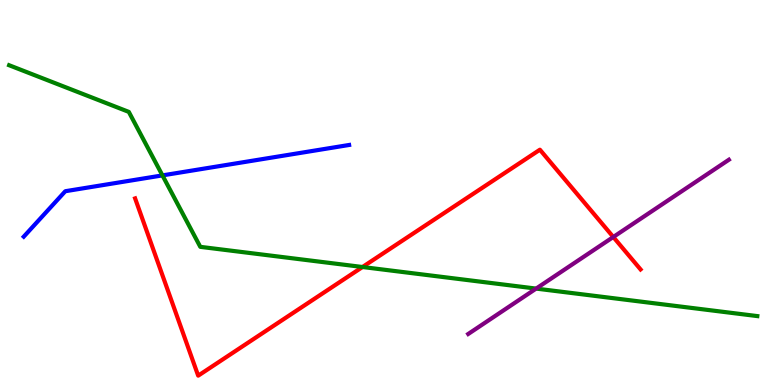[{'lines': ['blue', 'red'], 'intersections': []}, {'lines': ['green', 'red'], 'intersections': [{'x': 4.68, 'y': 3.06}]}, {'lines': ['purple', 'red'], 'intersections': [{'x': 7.91, 'y': 3.84}]}, {'lines': ['blue', 'green'], 'intersections': [{'x': 2.1, 'y': 5.44}]}, {'lines': ['blue', 'purple'], 'intersections': []}, {'lines': ['green', 'purple'], 'intersections': [{'x': 6.92, 'y': 2.5}]}]